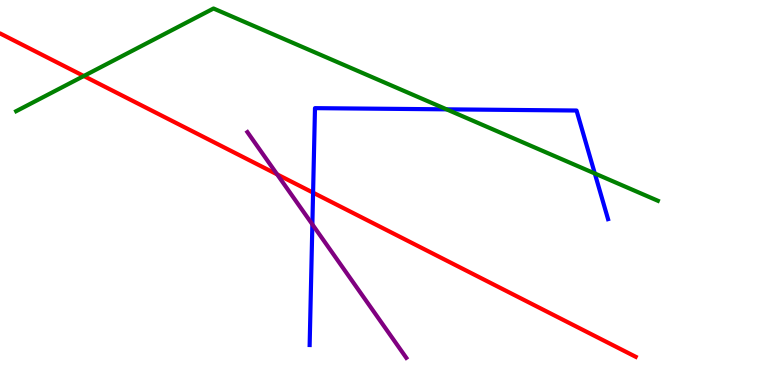[{'lines': ['blue', 'red'], 'intersections': [{'x': 4.04, 'y': 5.0}]}, {'lines': ['green', 'red'], 'intersections': [{'x': 1.08, 'y': 8.03}]}, {'lines': ['purple', 'red'], 'intersections': [{'x': 3.58, 'y': 5.47}]}, {'lines': ['blue', 'green'], 'intersections': [{'x': 5.76, 'y': 7.16}, {'x': 7.67, 'y': 5.49}]}, {'lines': ['blue', 'purple'], 'intersections': [{'x': 4.03, 'y': 4.17}]}, {'lines': ['green', 'purple'], 'intersections': []}]